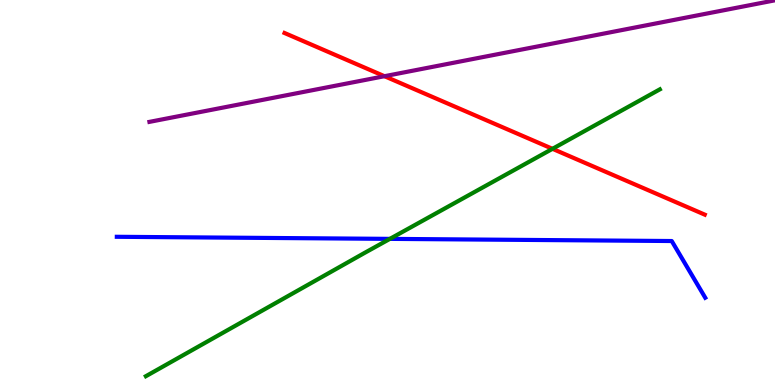[{'lines': ['blue', 'red'], 'intersections': []}, {'lines': ['green', 'red'], 'intersections': [{'x': 7.13, 'y': 6.13}]}, {'lines': ['purple', 'red'], 'intersections': [{'x': 4.96, 'y': 8.02}]}, {'lines': ['blue', 'green'], 'intersections': [{'x': 5.03, 'y': 3.8}]}, {'lines': ['blue', 'purple'], 'intersections': []}, {'lines': ['green', 'purple'], 'intersections': []}]